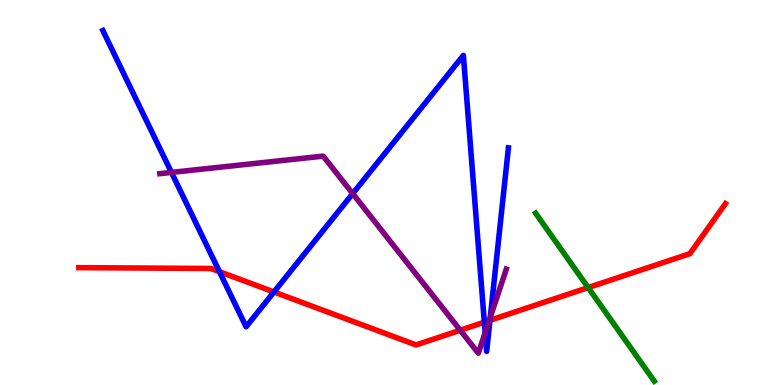[{'lines': ['blue', 'red'], 'intersections': [{'x': 2.83, 'y': 2.94}, {'x': 3.53, 'y': 2.42}, {'x': 6.25, 'y': 1.63}, {'x': 6.32, 'y': 1.68}]}, {'lines': ['green', 'red'], 'intersections': [{'x': 7.59, 'y': 2.53}]}, {'lines': ['purple', 'red'], 'intersections': [{'x': 5.94, 'y': 1.42}, {'x': 6.31, 'y': 1.67}]}, {'lines': ['blue', 'green'], 'intersections': []}, {'lines': ['blue', 'purple'], 'intersections': [{'x': 2.21, 'y': 5.52}, {'x': 4.55, 'y': 4.97}, {'x': 6.26, 'y': 1.36}, {'x': 6.33, 'y': 1.76}]}, {'lines': ['green', 'purple'], 'intersections': []}]